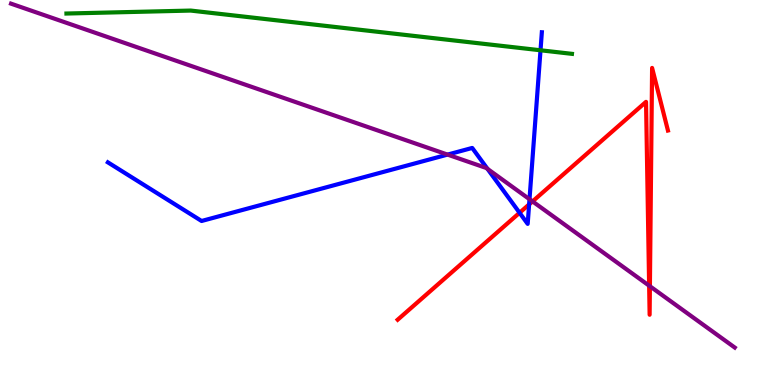[{'lines': ['blue', 'red'], 'intersections': [{'x': 6.7, 'y': 4.47}, {'x': 6.83, 'y': 4.69}]}, {'lines': ['green', 'red'], 'intersections': []}, {'lines': ['purple', 'red'], 'intersections': [{'x': 6.87, 'y': 4.77}, {'x': 8.38, 'y': 2.58}, {'x': 8.39, 'y': 2.57}]}, {'lines': ['blue', 'green'], 'intersections': [{'x': 6.97, 'y': 8.69}]}, {'lines': ['blue', 'purple'], 'intersections': [{'x': 5.77, 'y': 5.98}, {'x': 6.29, 'y': 5.61}, {'x': 6.83, 'y': 4.83}]}, {'lines': ['green', 'purple'], 'intersections': []}]